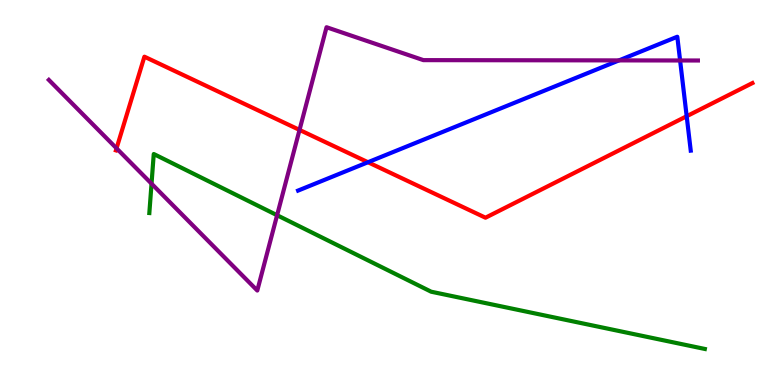[{'lines': ['blue', 'red'], 'intersections': [{'x': 4.75, 'y': 5.79}, {'x': 8.86, 'y': 6.98}]}, {'lines': ['green', 'red'], 'intersections': []}, {'lines': ['purple', 'red'], 'intersections': [{'x': 1.5, 'y': 6.15}, {'x': 3.86, 'y': 6.63}]}, {'lines': ['blue', 'green'], 'intersections': []}, {'lines': ['blue', 'purple'], 'intersections': [{'x': 7.99, 'y': 8.43}, {'x': 8.78, 'y': 8.43}]}, {'lines': ['green', 'purple'], 'intersections': [{'x': 1.96, 'y': 5.23}, {'x': 3.58, 'y': 4.41}]}]